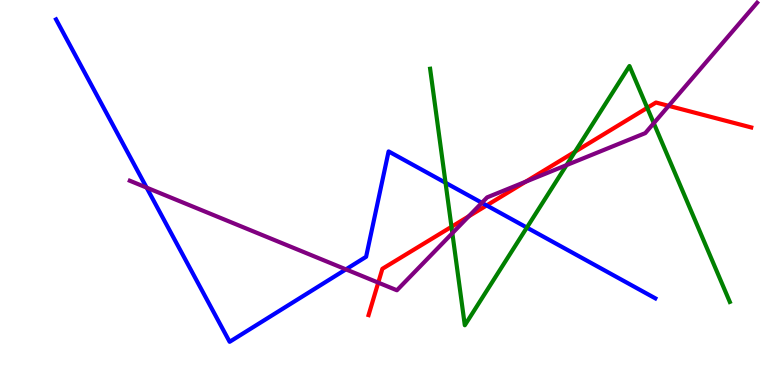[{'lines': ['blue', 'red'], 'intersections': [{'x': 6.28, 'y': 4.66}]}, {'lines': ['green', 'red'], 'intersections': [{'x': 5.83, 'y': 4.11}, {'x': 7.42, 'y': 6.06}, {'x': 8.35, 'y': 7.2}]}, {'lines': ['purple', 'red'], 'intersections': [{'x': 4.88, 'y': 2.66}, {'x': 6.05, 'y': 4.38}, {'x': 6.78, 'y': 5.28}, {'x': 8.63, 'y': 7.25}]}, {'lines': ['blue', 'green'], 'intersections': [{'x': 5.75, 'y': 5.25}, {'x': 6.8, 'y': 4.09}]}, {'lines': ['blue', 'purple'], 'intersections': [{'x': 1.89, 'y': 5.13}, {'x': 4.46, 'y': 3.0}, {'x': 6.22, 'y': 4.73}]}, {'lines': ['green', 'purple'], 'intersections': [{'x': 5.84, 'y': 3.94}, {'x': 7.31, 'y': 5.71}, {'x': 8.44, 'y': 6.8}]}]